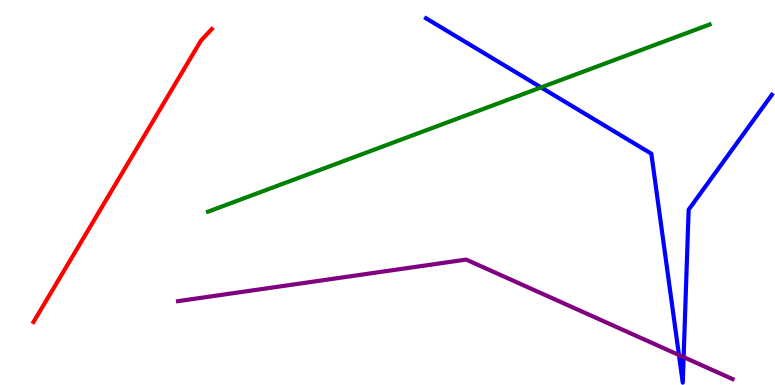[{'lines': ['blue', 'red'], 'intersections': []}, {'lines': ['green', 'red'], 'intersections': []}, {'lines': ['purple', 'red'], 'intersections': []}, {'lines': ['blue', 'green'], 'intersections': [{'x': 6.98, 'y': 7.73}]}, {'lines': ['blue', 'purple'], 'intersections': [{'x': 8.76, 'y': 0.779}, {'x': 8.82, 'y': 0.724}]}, {'lines': ['green', 'purple'], 'intersections': []}]